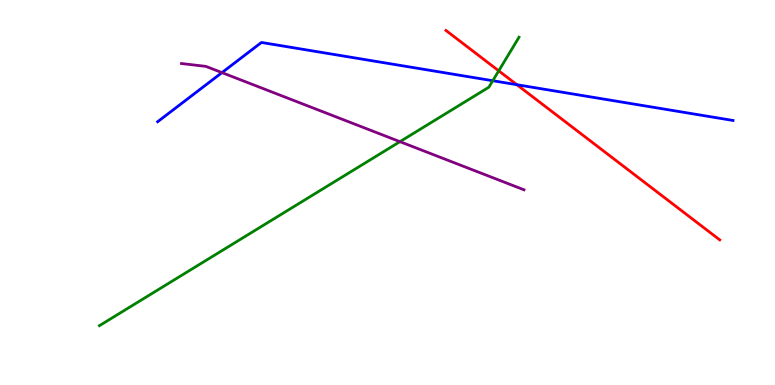[{'lines': ['blue', 'red'], 'intersections': [{'x': 6.67, 'y': 7.8}]}, {'lines': ['green', 'red'], 'intersections': [{'x': 6.44, 'y': 8.16}]}, {'lines': ['purple', 'red'], 'intersections': []}, {'lines': ['blue', 'green'], 'intersections': [{'x': 6.36, 'y': 7.9}]}, {'lines': ['blue', 'purple'], 'intersections': [{'x': 2.86, 'y': 8.11}]}, {'lines': ['green', 'purple'], 'intersections': [{'x': 5.16, 'y': 6.32}]}]